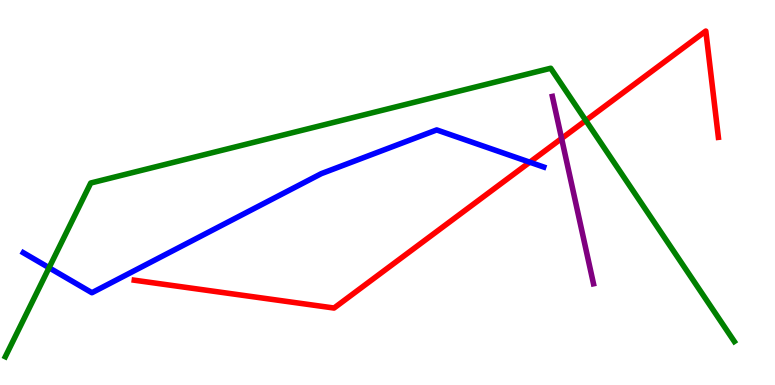[{'lines': ['blue', 'red'], 'intersections': [{'x': 6.84, 'y': 5.79}]}, {'lines': ['green', 'red'], 'intersections': [{'x': 7.56, 'y': 6.87}]}, {'lines': ['purple', 'red'], 'intersections': [{'x': 7.25, 'y': 6.4}]}, {'lines': ['blue', 'green'], 'intersections': [{'x': 0.633, 'y': 3.05}]}, {'lines': ['blue', 'purple'], 'intersections': []}, {'lines': ['green', 'purple'], 'intersections': []}]